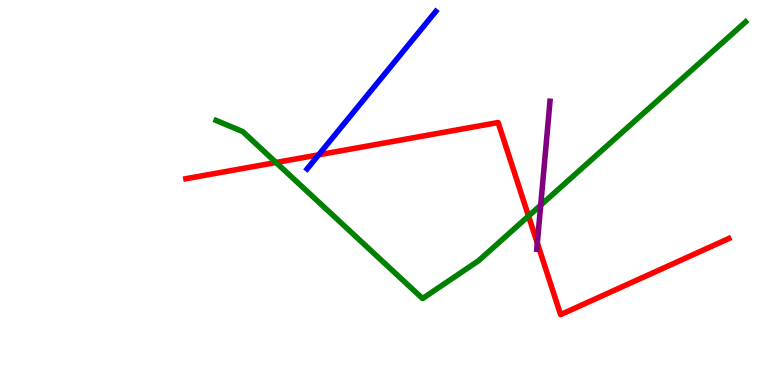[{'lines': ['blue', 'red'], 'intersections': [{'x': 4.11, 'y': 5.98}]}, {'lines': ['green', 'red'], 'intersections': [{'x': 3.56, 'y': 5.78}, {'x': 6.82, 'y': 4.39}]}, {'lines': ['purple', 'red'], 'intersections': [{'x': 6.93, 'y': 3.69}]}, {'lines': ['blue', 'green'], 'intersections': []}, {'lines': ['blue', 'purple'], 'intersections': []}, {'lines': ['green', 'purple'], 'intersections': [{'x': 6.98, 'y': 4.67}]}]